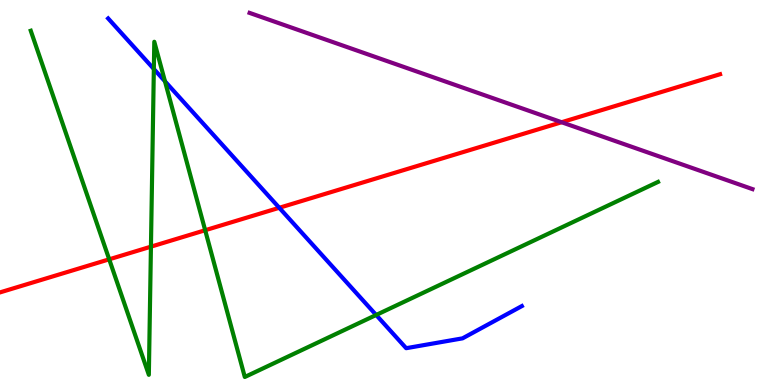[{'lines': ['blue', 'red'], 'intersections': [{'x': 3.6, 'y': 4.6}]}, {'lines': ['green', 'red'], 'intersections': [{'x': 1.41, 'y': 3.26}, {'x': 1.95, 'y': 3.59}, {'x': 2.65, 'y': 4.02}]}, {'lines': ['purple', 'red'], 'intersections': [{'x': 7.25, 'y': 6.83}]}, {'lines': ['blue', 'green'], 'intersections': [{'x': 1.99, 'y': 8.21}, {'x': 2.13, 'y': 7.89}, {'x': 4.85, 'y': 1.82}]}, {'lines': ['blue', 'purple'], 'intersections': []}, {'lines': ['green', 'purple'], 'intersections': []}]